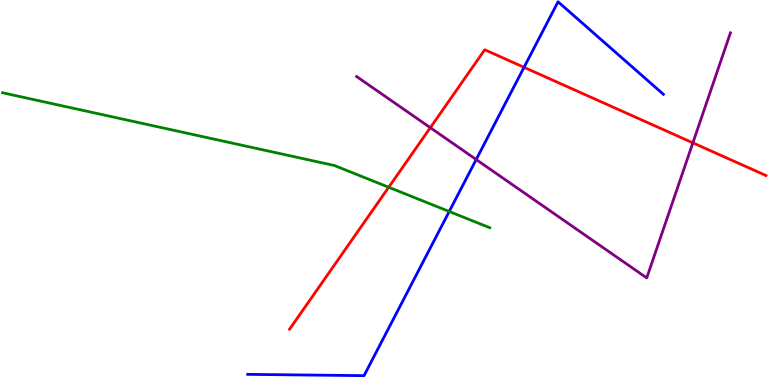[{'lines': ['blue', 'red'], 'intersections': [{'x': 6.76, 'y': 8.25}]}, {'lines': ['green', 'red'], 'intersections': [{'x': 5.02, 'y': 5.14}]}, {'lines': ['purple', 'red'], 'intersections': [{'x': 5.55, 'y': 6.68}, {'x': 8.94, 'y': 6.29}]}, {'lines': ['blue', 'green'], 'intersections': [{'x': 5.8, 'y': 4.51}]}, {'lines': ['blue', 'purple'], 'intersections': [{'x': 6.14, 'y': 5.86}]}, {'lines': ['green', 'purple'], 'intersections': []}]